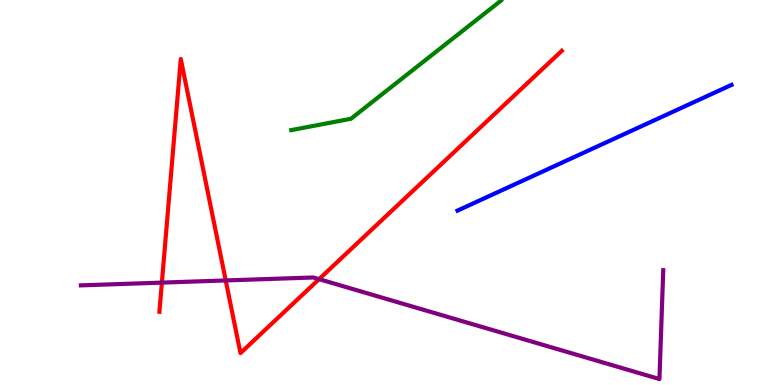[{'lines': ['blue', 'red'], 'intersections': []}, {'lines': ['green', 'red'], 'intersections': []}, {'lines': ['purple', 'red'], 'intersections': [{'x': 2.09, 'y': 2.66}, {'x': 2.91, 'y': 2.72}, {'x': 4.12, 'y': 2.75}]}, {'lines': ['blue', 'green'], 'intersections': []}, {'lines': ['blue', 'purple'], 'intersections': []}, {'lines': ['green', 'purple'], 'intersections': []}]